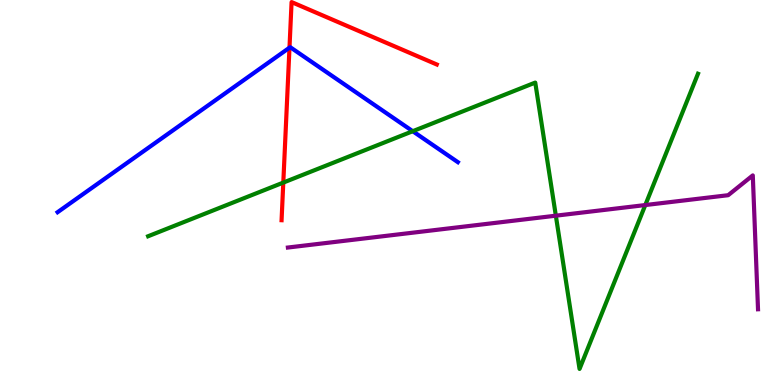[{'lines': ['blue', 'red'], 'intersections': [{'x': 3.74, 'y': 8.76}]}, {'lines': ['green', 'red'], 'intersections': [{'x': 3.66, 'y': 5.26}]}, {'lines': ['purple', 'red'], 'intersections': []}, {'lines': ['blue', 'green'], 'intersections': [{'x': 5.33, 'y': 6.59}]}, {'lines': ['blue', 'purple'], 'intersections': []}, {'lines': ['green', 'purple'], 'intersections': [{'x': 7.17, 'y': 4.4}, {'x': 8.33, 'y': 4.67}]}]